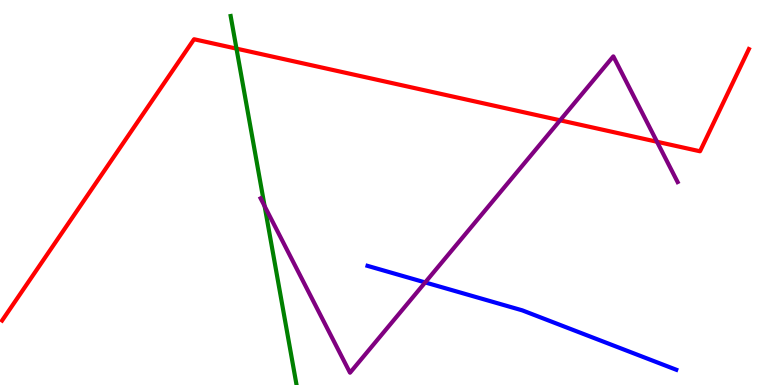[{'lines': ['blue', 'red'], 'intersections': []}, {'lines': ['green', 'red'], 'intersections': [{'x': 3.05, 'y': 8.74}]}, {'lines': ['purple', 'red'], 'intersections': [{'x': 7.23, 'y': 6.88}, {'x': 8.48, 'y': 6.32}]}, {'lines': ['blue', 'green'], 'intersections': []}, {'lines': ['blue', 'purple'], 'intersections': [{'x': 5.49, 'y': 2.66}]}, {'lines': ['green', 'purple'], 'intersections': [{'x': 3.41, 'y': 4.65}]}]